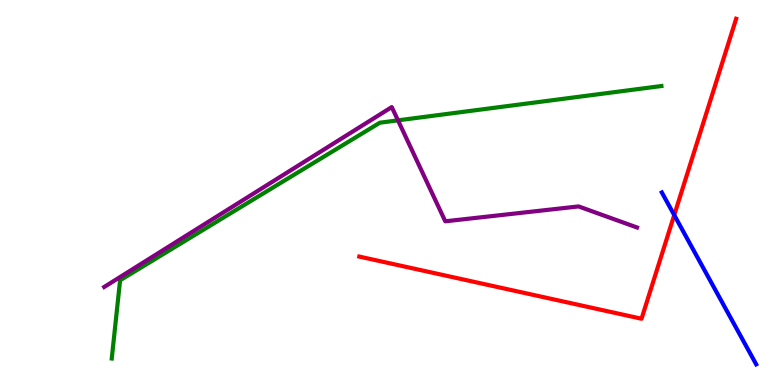[{'lines': ['blue', 'red'], 'intersections': [{'x': 8.7, 'y': 4.41}]}, {'lines': ['green', 'red'], 'intersections': []}, {'lines': ['purple', 'red'], 'intersections': []}, {'lines': ['blue', 'green'], 'intersections': []}, {'lines': ['blue', 'purple'], 'intersections': []}, {'lines': ['green', 'purple'], 'intersections': [{'x': 5.14, 'y': 6.87}]}]